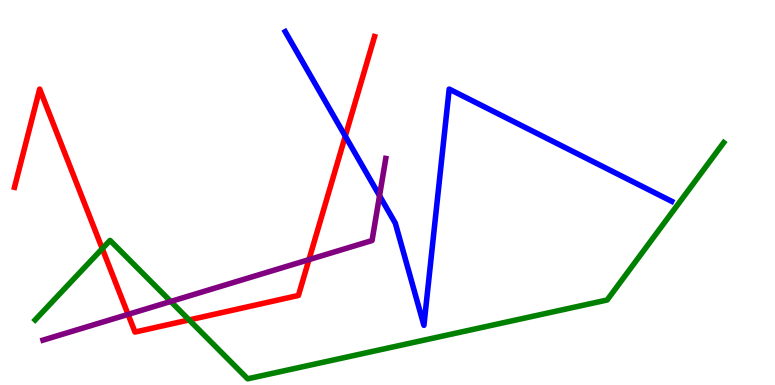[{'lines': ['blue', 'red'], 'intersections': [{'x': 4.46, 'y': 6.46}]}, {'lines': ['green', 'red'], 'intersections': [{'x': 1.32, 'y': 3.54}, {'x': 2.44, 'y': 1.69}]}, {'lines': ['purple', 'red'], 'intersections': [{'x': 1.65, 'y': 1.83}, {'x': 3.99, 'y': 3.26}]}, {'lines': ['blue', 'green'], 'intersections': []}, {'lines': ['blue', 'purple'], 'intersections': [{'x': 4.9, 'y': 4.92}]}, {'lines': ['green', 'purple'], 'intersections': [{'x': 2.2, 'y': 2.17}]}]